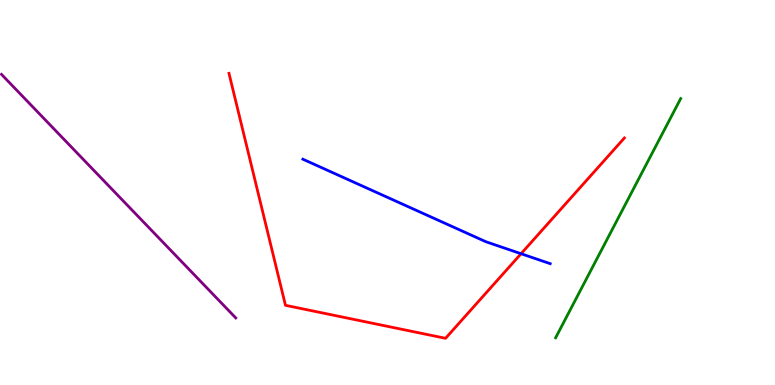[{'lines': ['blue', 'red'], 'intersections': [{'x': 6.72, 'y': 3.41}]}, {'lines': ['green', 'red'], 'intersections': []}, {'lines': ['purple', 'red'], 'intersections': []}, {'lines': ['blue', 'green'], 'intersections': []}, {'lines': ['blue', 'purple'], 'intersections': []}, {'lines': ['green', 'purple'], 'intersections': []}]